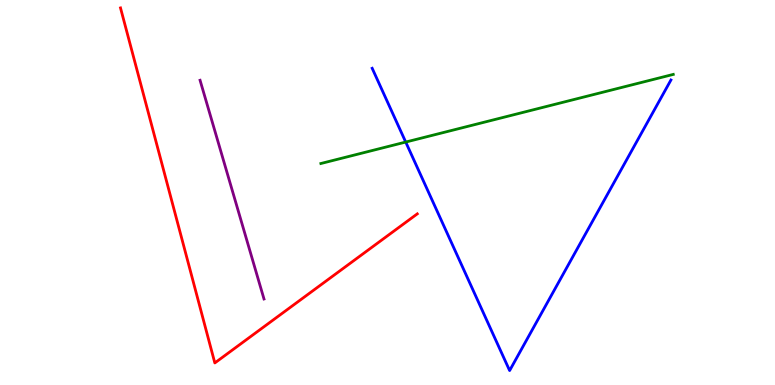[{'lines': ['blue', 'red'], 'intersections': []}, {'lines': ['green', 'red'], 'intersections': []}, {'lines': ['purple', 'red'], 'intersections': []}, {'lines': ['blue', 'green'], 'intersections': [{'x': 5.24, 'y': 6.31}]}, {'lines': ['blue', 'purple'], 'intersections': []}, {'lines': ['green', 'purple'], 'intersections': []}]